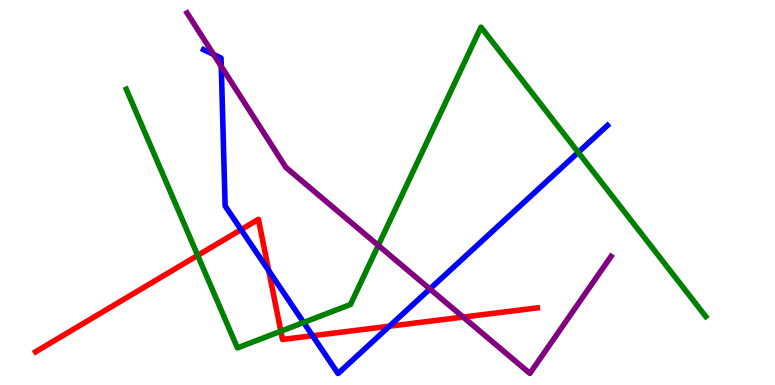[{'lines': ['blue', 'red'], 'intersections': [{'x': 3.11, 'y': 4.04}, {'x': 3.47, 'y': 2.97}, {'x': 4.03, 'y': 1.28}, {'x': 5.02, 'y': 1.53}]}, {'lines': ['green', 'red'], 'intersections': [{'x': 2.55, 'y': 3.37}, {'x': 3.62, 'y': 1.4}]}, {'lines': ['purple', 'red'], 'intersections': [{'x': 5.98, 'y': 1.76}]}, {'lines': ['blue', 'green'], 'intersections': [{'x': 3.92, 'y': 1.62}, {'x': 7.46, 'y': 6.04}]}, {'lines': ['blue', 'purple'], 'intersections': [{'x': 2.76, 'y': 8.58}, {'x': 2.86, 'y': 8.27}, {'x': 5.55, 'y': 2.49}]}, {'lines': ['green', 'purple'], 'intersections': [{'x': 4.88, 'y': 3.63}]}]